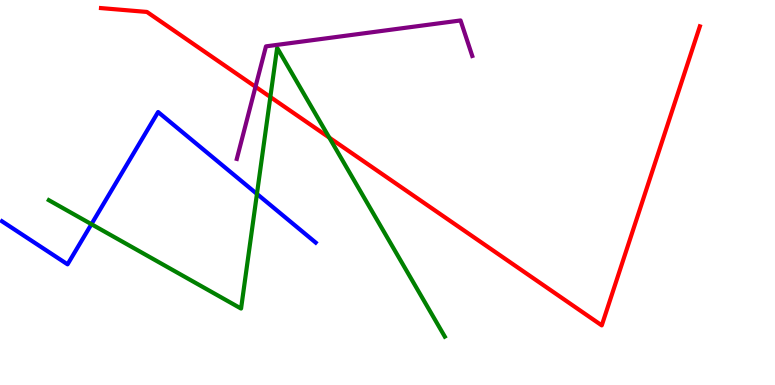[{'lines': ['blue', 'red'], 'intersections': []}, {'lines': ['green', 'red'], 'intersections': [{'x': 3.49, 'y': 7.48}, {'x': 4.25, 'y': 6.43}]}, {'lines': ['purple', 'red'], 'intersections': [{'x': 3.3, 'y': 7.75}]}, {'lines': ['blue', 'green'], 'intersections': [{'x': 1.18, 'y': 4.18}, {'x': 3.32, 'y': 4.96}]}, {'lines': ['blue', 'purple'], 'intersections': []}, {'lines': ['green', 'purple'], 'intersections': []}]